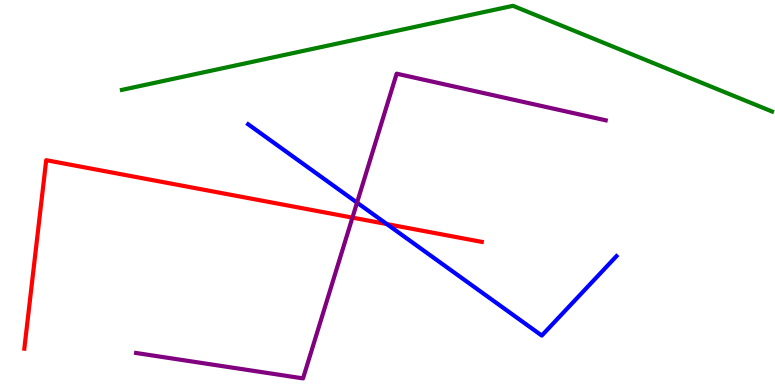[{'lines': ['blue', 'red'], 'intersections': [{'x': 4.99, 'y': 4.18}]}, {'lines': ['green', 'red'], 'intersections': []}, {'lines': ['purple', 'red'], 'intersections': [{'x': 4.55, 'y': 4.35}]}, {'lines': ['blue', 'green'], 'intersections': []}, {'lines': ['blue', 'purple'], 'intersections': [{'x': 4.61, 'y': 4.74}]}, {'lines': ['green', 'purple'], 'intersections': []}]